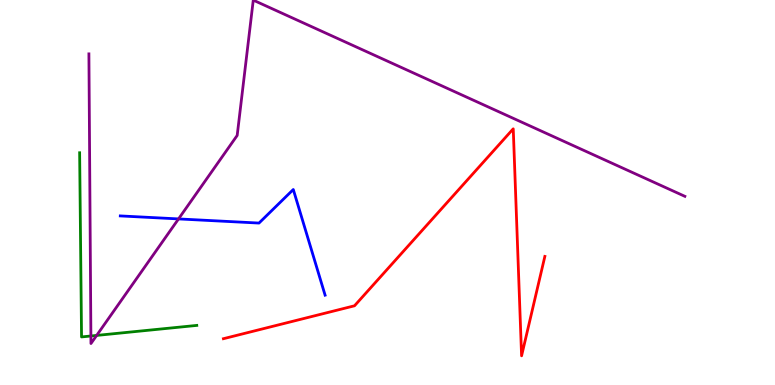[{'lines': ['blue', 'red'], 'intersections': []}, {'lines': ['green', 'red'], 'intersections': []}, {'lines': ['purple', 'red'], 'intersections': []}, {'lines': ['blue', 'green'], 'intersections': []}, {'lines': ['blue', 'purple'], 'intersections': [{'x': 2.3, 'y': 4.31}]}, {'lines': ['green', 'purple'], 'intersections': [{'x': 1.17, 'y': 1.27}, {'x': 1.25, 'y': 1.29}]}]